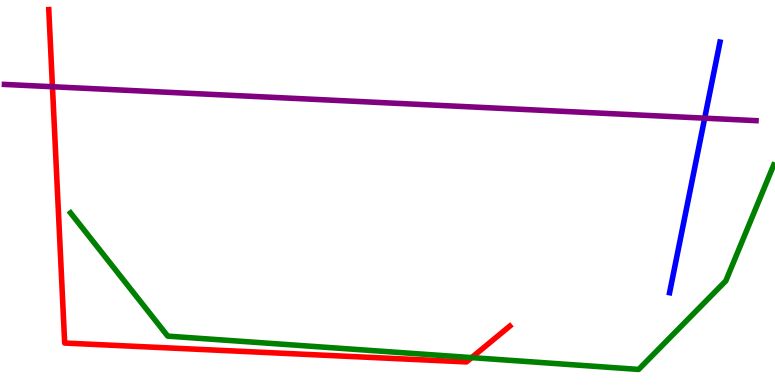[{'lines': ['blue', 'red'], 'intersections': []}, {'lines': ['green', 'red'], 'intersections': [{'x': 6.09, 'y': 0.711}]}, {'lines': ['purple', 'red'], 'intersections': [{'x': 0.677, 'y': 7.75}]}, {'lines': ['blue', 'green'], 'intersections': []}, {'lines': ['blue', 'purple'], 'intersections': [{'x': 9.09, 'y': 6.93}]}, {'lines': ['green', 'purple'], 'intersections': []}]